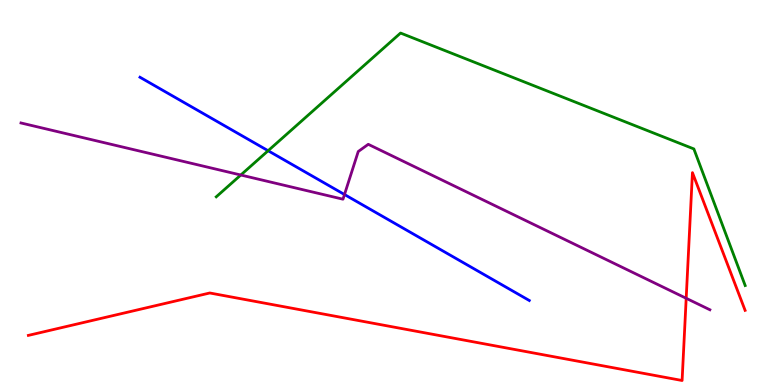[{'lines': ['blue', 'red'], 'intersections': []}, {'lines': ['green', 'red'], 'intersections': []}, {'lines': ['purple', 'red'], 'intersections': [{'x': 8.85, 'y': 2.25}]}, {'lines': ['blue', 'green'], 'intersections': [{'x': 3.46, 'y': 6.09}]}, {'lines': ['blue', 'purple'], 'intersections': [{'x': 4.44, 'y': 4.95}]}, {'lines': ['green', 'purple'], 'intersections': [{'x': 3.11, 'y': 5.45}]}]